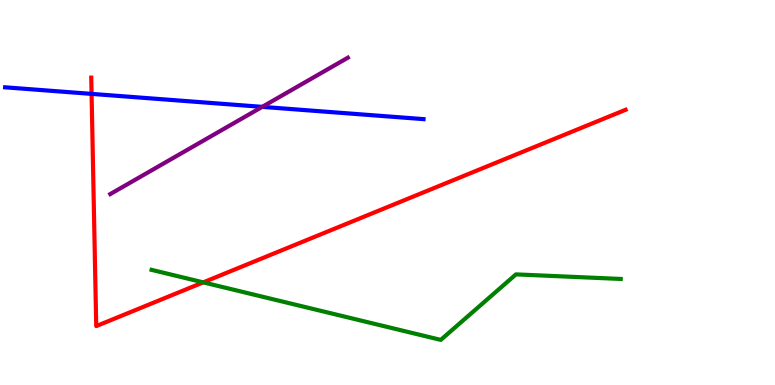[{'lines': ['blue', 'red'], 'intersections': [{'x': 1.18, 'y': 7.56}]}, {'lines': ['green', 'red'], 'intersections': [{'x': 2.62, 'y': 2.67}]}, {'lines': ['purple', 'red'], 'intersections': []}, {'lines': ['blue', 'green'], 'intersections': []}, {'lines': ['blue', 'purple'], 'intersections': [{'x': 3.38, 'y': 7.22}]}, {'lines': ['green', 'purple'], 'intersections': []}]